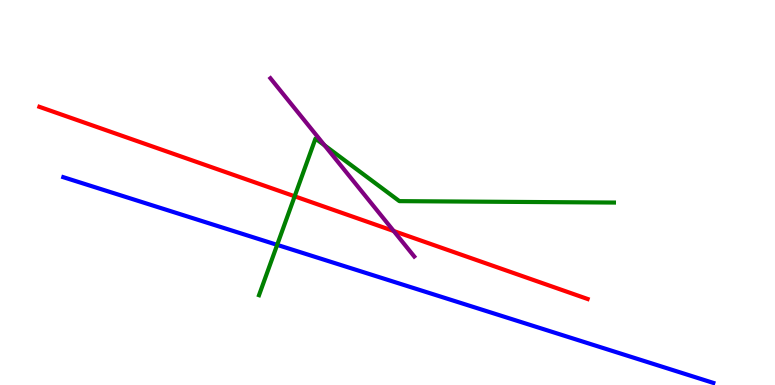[{'lines': ['blue', 'red'], 'intersections': []}, {'lines': ['green', 'red'], 'intersections': [{'x': 3.8, 'y': 4.9}]}, {'lines': ['purple', 'red'], 'intersections': [{'x': 5.08, 'y': 4.0}]}, {'lines': ['blue', 'green'], 'intersections': [{'x': 3.58, 'y': 3.64}]}, {'lines': ['blue', 'purple'], 'intersections': []}, {'lines': ['green', 'purple'], 'intersections': [{'x': 4.19, 'y': 6.22}]}]